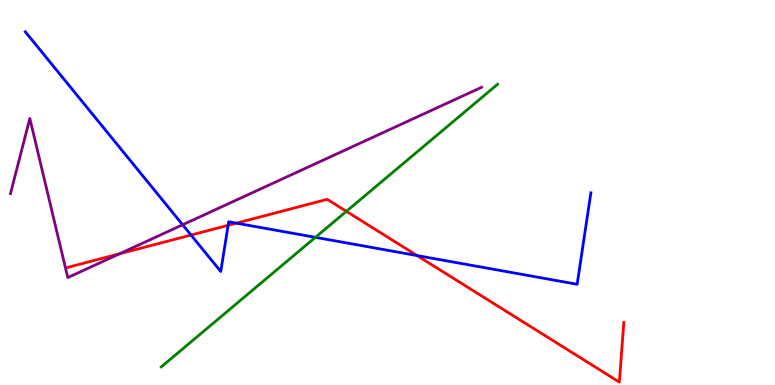[{'lines': ['blue', 'red'], 'intersections': [{'x': 2.46, 'y': 3.89}, {'x': 2.94, 'y': 4.15}, {'x': 3.05, 'y': 4.2}, {'x': 5.38, 'y': 3.36}]}, {'lines': ['green', 'red'], 'intersections': [{'x': 4.47, 'y': 4.51}]}, {'lines': ['purple', 'red'], 'intersections': [{'x': 1.54, 'y': 3.41}]}, {'lines': ['blue', 'green'], 'intersections': [{'x': 4.07, 'y': 3.84}]}, {'lines': ['blue', 'purple'], 'intersections': [{'x': 2.36, 'y': 4.16}]}, {'lines': ['green', 'purple'], 'intersections': []}]